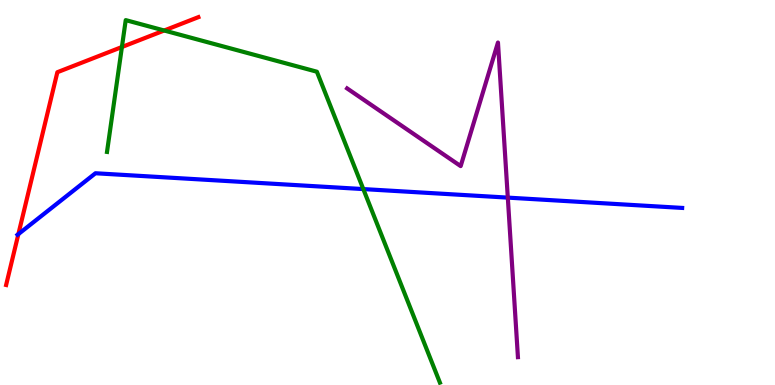[{'lines': ['blue', 'red'], 'intersections': [{'x': 0.237, 'y': 3.92}]}, {'lines': ['green', 'red'], 'intersections': [{'x': 1.57, 'y': 8.78}, {'x': 2.12, 'y': 9.21}]}, {'lines': ['purple', 'red'], 'intersections': []}, {'lines': ['blue', 'green'], 'intersections': [{'x': 4.69, 'y': 5.09}]}, {'lines': ['blue', 'purple'], 'intersections': [{'x': 6.55, 'y': 4.87}]}, {'lines': ['green', 'purple'], 'intersections': []}]